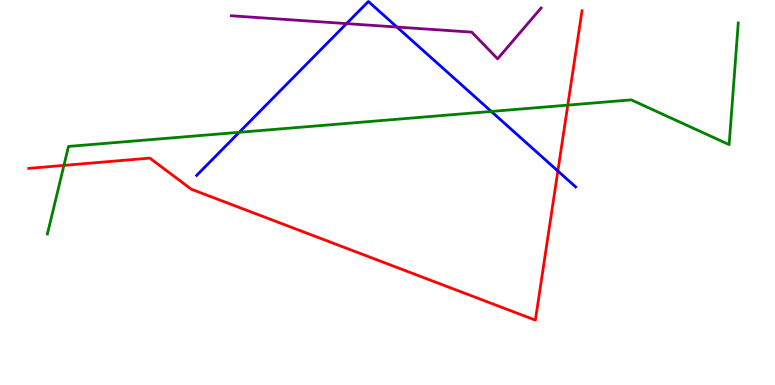[{'lines': ['blue', 'red'], 'intersections': [{'x': 7.2, 'y': 5.56}]}, {'lines': ['green', 'red'], 'intersections': [{'x': 0.825, 'y': 5.7}, {'x': 7.33, 'y': 7.27}]}, {'lines': ['purple', 'red'], 'intersections': []}, {'lines': ['blue', 'green'], 'intersections': [{'x': 3.09, 'y': 6.56}, {'x': 6.34, 'y': 7.11}]}, {'lines': ['blue', 'purple'], 'intersections': [{'x': 4.47, 'y': 9.39}, {'x': 5.12, 'y': 9.3}]}, {'lines': ['green', 'purple'], 'intersections': []}]